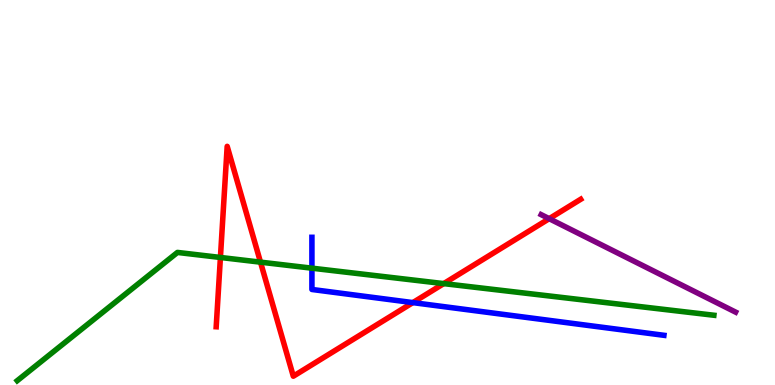[{'lines': ['blue', 'red'], 'intersections': [{'x': 5.33, 'y': 2.14}]}, {'lines': ['green', 'red'], 'intersections': [{'x': 2.84, 'y': 3.31}, {'x': 3.36, 'y': 3.19}, {'x': 5.73, 'y': 2.63}]}, {'lines': ['purple', 'red'], 'intersections': [{'x': 7.09, 'y': 4.32}]}, {'lines': ['blue', 'green'], 'intersections': [{'x': 4.02, 'y': 3.03}]}, {'lines': ['blue', 'purple'], 'intersections': []}, {'lines': ['green', 'purple'], 'intersections': []}]